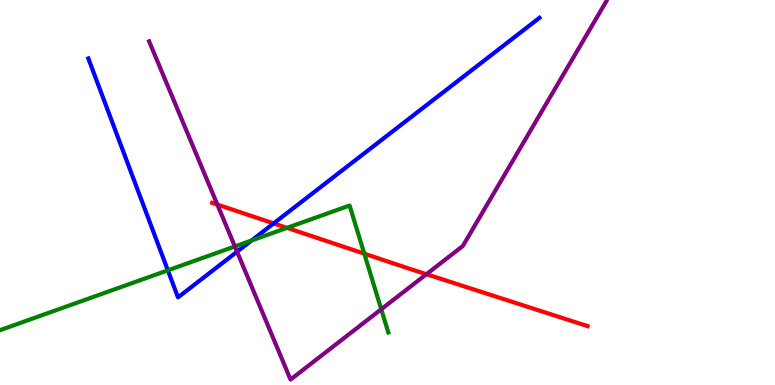[{'lines': ['blue', 'red'], 'intersections': [{'x': 3.53, 'y': 4.2}]}, {'lines': ['green', 'red'], 'intersections': [{'x': 3.7, 'y': 4.08}, {'x': 4.7, 'y': 3.41}]}, {'lines': ['purple', 'red'], 'intersections': [{'x': 2.8, 'y': 4.69}, {'x': 5.5, 'y': 2.88}]}, {'lines': ['blue', 'green'], 'intersections': [{'x': 2.17, 'y': 2.98}, {'x': 3.25, 'y': 3.75}]}, {'lines': ['blue', 'purple'], 'intersections': [{'x': 3.06, 'y': 3.46}]}, {'lines': ['green', 'purple'], 'intersections': [{'x': 3.03, 'y': 3.6}, {'x': 4.92, 'y': 1.97}]}]